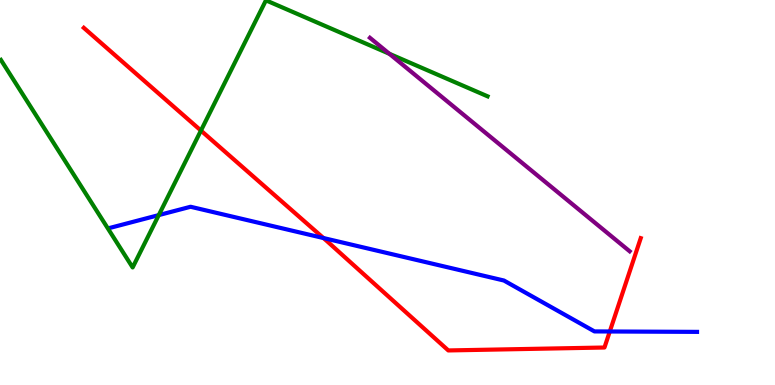[{'lines': ['blue', 'red'], 'intersections': [{'x': 4.17, 'y': 3.82}, {'x': 7.87, 'y': 1.39}]}, {'lines': ['green', 'red'], 'intersections': [{'x': 2.59, 'y': 6.61}]}, {'lines': ['purple', 'red'], 'intersections': []}, {'lines': ['blue', 'green'], 'intersections': [{'x': 2.05, 'y': 4.41}]}, {'lines': ['blue', 'purple'], 'intersections': []}, {'lines': ['green', 'purple'], 'intersections': [{'x': 5.02, 'y': 8.6}]}]